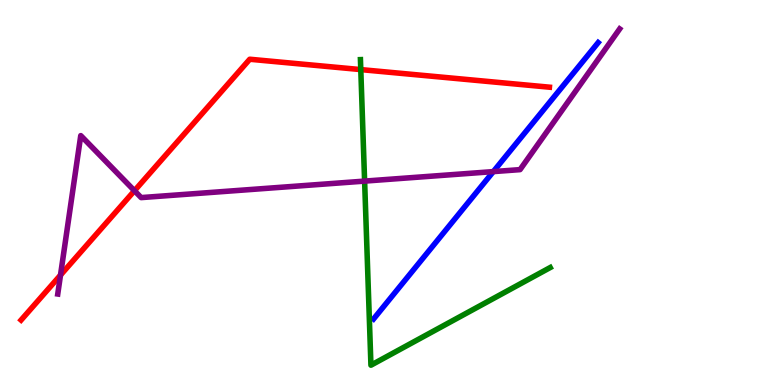[{'lines': ['blue', 'red'], 'intersections': []}, {'lines': ['green', 'red'], 'intersections': [{'x': 4.66, 'y': 8.19}]}, {'lines': ['purple', 'red'], 'intersections': [{'x': 0.781, 'y': 2.85}, {'x': 1.74, 'y': 5.05}]}, {'lines': ['blue', 'green'], 'intersections': []}, {'lines': ['blue', 'purple'], 'intersections': [{'x': 6.37, 'y': 5.54}]}, {'lines': ['green', 'purple'], 'intersections': [{'x': 4.7, 'y': 5.3}]}]